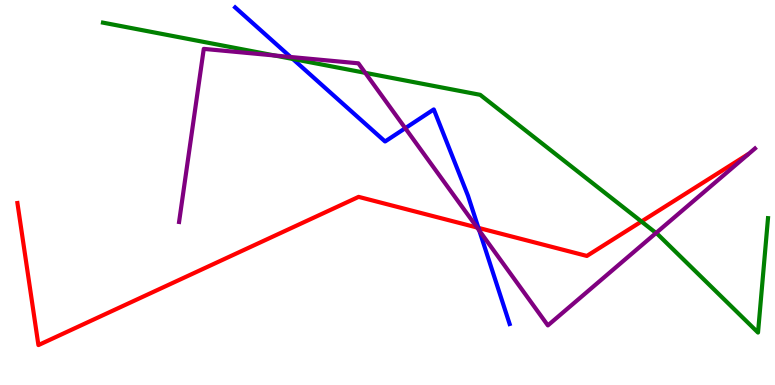[{'lines': ['blue', 'red'], 'intersections': [{'x': 6.17, 'y': 4.08}]}, {'lines': ['green', 'red'], 'intersections': [{'x': 8.28, 'y': 4.25}]}, {'lines': ['purple', 'red'], 'intersections': [{'x': 6.16, 'y': 4.09}]}, {'lines': ['blue', 'green'], 'intersections': [{'x': 3.78, 'y': 8.47}]}, {'lines': ['blue', 'purple'], 'intersections': [{'x': 3.75, 'y': 8.52}, {'x': 5.23, 'y': 6.67}, {'x': 6.18, 'y': 4.01}]}, {'lines': ['green', 'purple'], 'intersections': [{'x': 3.54, 'y': 8.56}, {'x': 4.71, 'y': 8.11}, {'x': 8.47, 'y': 3.95}]}]